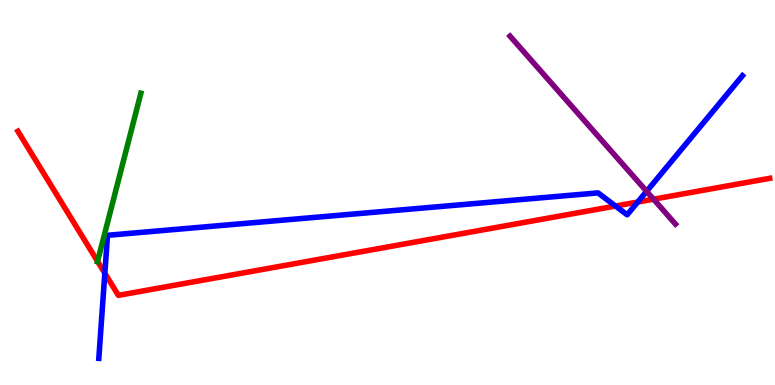[{'lines': ['blue', 'red'], 'intersections': [{'x': 1.35, 'y': 2.9}, {'x': 7.94, 'y': 4.65}, {'x': 8.23, 'y': 4.75}]}, {'lines': ['green', 'red'], 'intersections': [{'x': 1.26, 'y': 3.21}]}, {'lines': ['purple', 'red'], 'intersections': [{'x': 8.43, 'y': 4.83}]}, {'lines': ['blue', 'green'], 'intersections': []}, {'lines': ['blue', 'purple'], 'intersections': [{'x': 8.34, 'y': 5.03}]}, {'lines': ['green', 'purple'], 'intersections': []}]